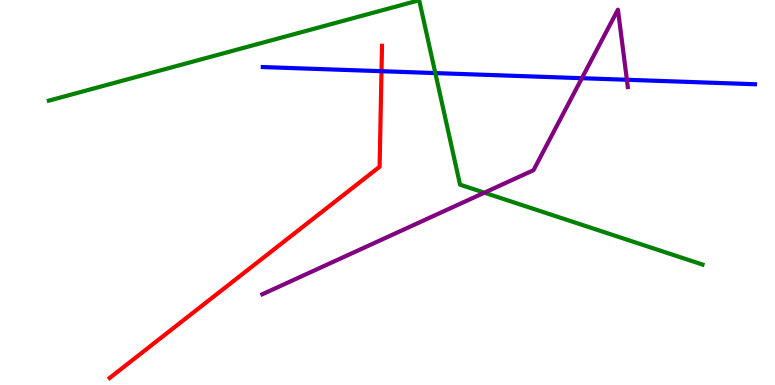[{'lines': ['blue', 'red'], 'intersections': [{'x': 4.92, 'y': 8.15}]}, {'lines': ['green', 'red'], 'intersections': []}, {'lines': ['purple', 'red'], 'intersections': []}, {'lines': ['blue', 'green'], 'intersections': [{'x': 5.62, 'y': 8.1}]}, {'lines': ['blue', 'purple'], 'intersections': [{'x': 7.51, 'y': 7.97}, {'x': 8.09, 'y': 7.93}]}, {'lines': ['green', 'purple'], 'intersections': [{'x': 6.25, 'y': 5.0}]}]